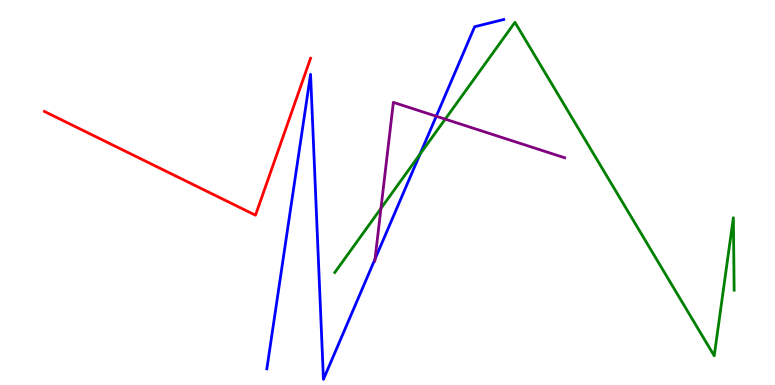[{'lines': ['blue', 'red'], 'intersections': []}, {'lines': ['green', 'red'], 'intersections': []}, {'lines': ['purple', 'red'], 'intersections': []}, {'lines': ['blue', 'green'], 'intersections': [{'x': 5.42, 'y': 6.0}]}, {'lines': ['blue', 'purple'], 'intersections': [{'x': 4.84, 'y': 3.27}, {'x': 5.63, 'y': 6.98}]}, {'lines': ['green', 'purple'], 'intersections': [{'x': 4.92, 'y': 4.59}, {'x': 5.74, 'y': 6.91}]}]